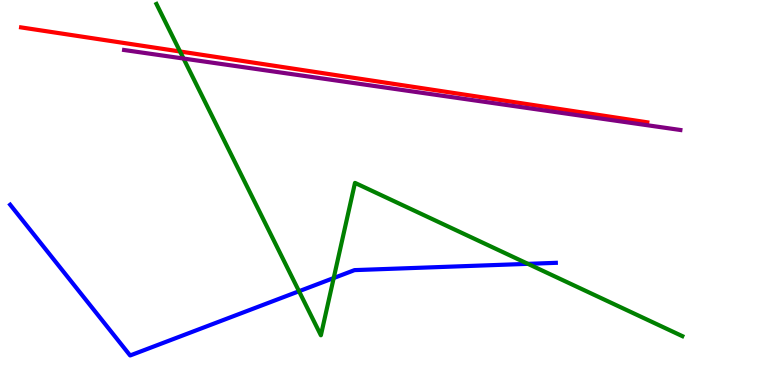[{'lines': ['blue', 'red'], 'intersections': []}, {'lines': ['green', 'red'], 'intersections': [{'x': 2.32, 'y': 8.66}]}, {'lines': ['purple', 'red'], 'intersections': []}, {'lines': ['blue', 'green'], 'intersections': [{'x': 3.86, 'y': 2.44}, {'x': 4.31, 'y': 2.78}, {'x': 6.81, 'y': 3.15}]}, {'lines': ['blue', 'purple'], 'intersections': []}, {'lines': ['green', 'purple'], 'intersections': [{'x': 2.37, 'y': 8.48}]}]